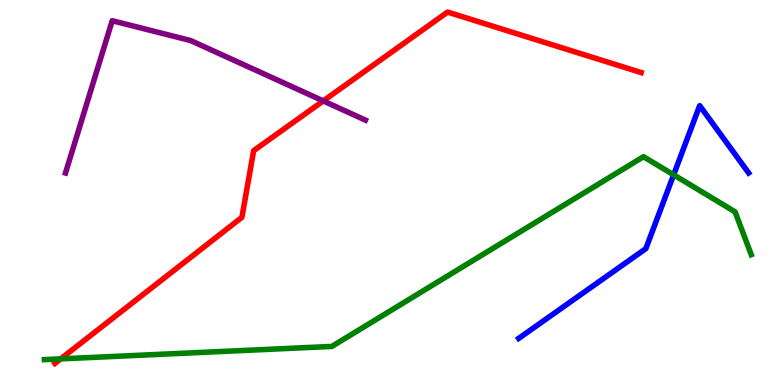[{'lines': ['blue', 'red'], 'intersections': []}, {'lines': ['green', 'red'], 'intersections': [{'x': 0.783, 'y': 0.679}]}, {'lines': ['purple', 'red'], 'intersections': [{'x': 4.17, 'y': 7.38}]}, {'lines': ['blue', 'green'], 'intersections': [{'x': 8.69, 'y': 5.46}]}, {'lines': ['blue', 'purple'], 'intersections': []}, {'lines': ['green', 'purple'], 'intersections': []}]